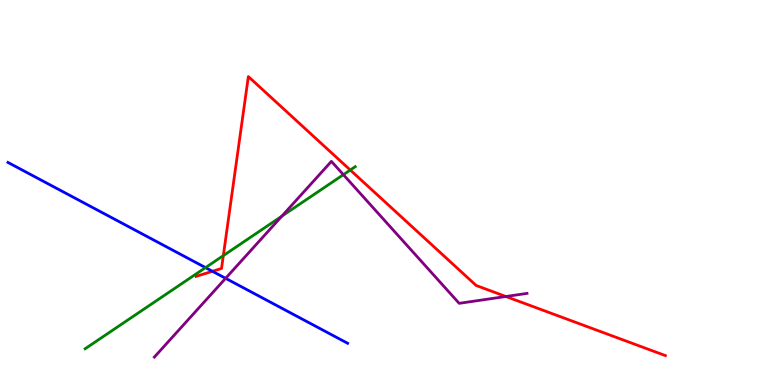[{'lines': ['blue', 'red'], 'intersections': [{'x': 2.74, 'y': 2.95}]}, {'lines': ['green', 'red'], 'intersections': [{'x': 2.88, 'y': 3.36}, {'x': 4.52, 'y': 5.58}]}, {'lines': ['purple', 'red'], 'intersections': [{'x': 6.53, 'y': 2.3}]}, {'lines': ['blue', 'green'], 'intersections': [{'x': 2.65, 'y': 3.05}]}, {'lines': ['blue', 'purple'], 'intersections': [{'x': 2.91, 'y': 2.77}]}, {'lines': ['green', 'purple'], 'intersections': [{'x': 3.64, 'y': 4.39}, {'x': 4.43, 'y': 5.46}]}]